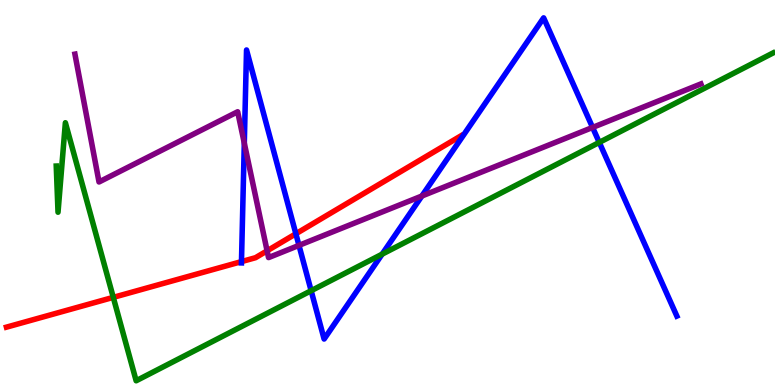[{'lines': ['blue', 'red'], 'intersections': [{'x': 3.12, 'y': 3.2}, {'x': 3.82, 'y': 3.93}]}, {'lines': ['green', 'red'], 'intersections': [{'x': 1.46, 'y': 2.28}]}, {'lines': ['purple', 'red'], 'intersections': [{'x': 3.45, 'y': 3.49}]}, {'lines': ['blue', 'green'], 'intersections': [{'x': 4.01, 'y': 2.45}, {'x': 4.93, 'y': 3.4}, {'x': 7.73, 'y': 6.3}]}, {'lines': ['blue', 'purple'], 'intersections': [{'x': 3.15, 'y': 6.28}, {'x': 3.86, 'y': 3.63}, {'x': 5.44, 'y': 4.91}, {'x': 7.65, 'y': 6.69}]}, {'lines': ['green', 'purple'], 'intersections': []}]